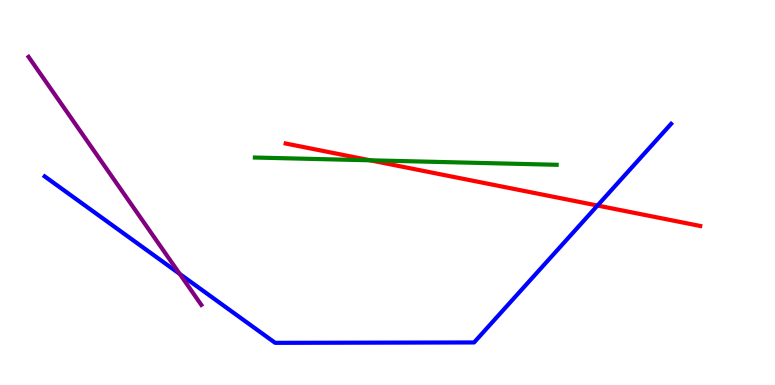[{'lines': ['blue', 'red'], 'intersections': [{'x': 7.71, 'y': 4.66}]}, {'lines': ['green', 'red'], 'intersections': [{'x': 4.78, 'y': 5.84}]}, {'lines': ['purple', 'red'], 'intersections': []}, {'lines': ['blue', 'green'], 'intersections': []}, {'lines': ['blue', 'purple'], 'intersections': [{'x': 2.32, 'y': 2.88}]}, {'lines': ['green', 'purple'], 'intersections': []}]